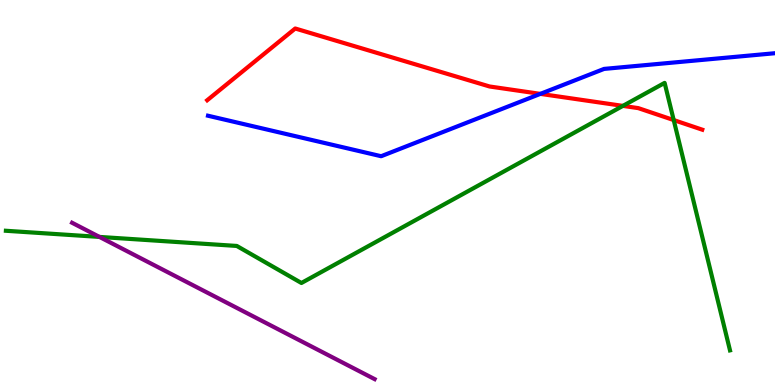[{'lines': ['blue', 'red'], 'intersections': [{'x': 6.97, 'y': 7.56}]}, {'lines': ['green', 'red'], 'intersections': [{'x': 8.04, 'y': 7.25}, {'x': 8.69, 'y': 6.88}]}, {'lines': ['purple', 'red'], 'intersections': []}, {'lines': ['blue', 'green'], 'intersections': []}, {'lines': ['blue', 'purple'], 'intersections': []}, {'lines': ['green', 'purple'], 'intersections': [{'x': 1.28, 'y': 3.85}]}]